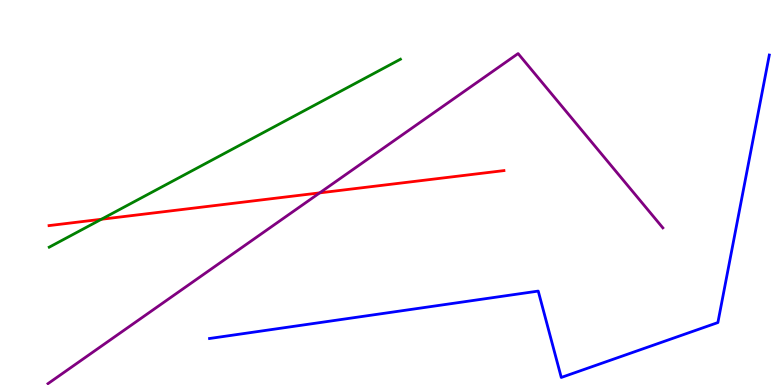[{'lines': ['blue', 'red'], 'intersections': []}, {'lines': ['green', 'red'], 'intersections': [{'x': 1.31, 'y': 4.3}]}, {'lines': ['purple', 'red'], 'intersections': [{'x': 4.13, 'y': 4.99}]}, {'lines': ['blue', 'green'], 'intersections': []}, {'lines': ['blue', 'purple'], 'intersections': []}, {'lines': ['green', 'purple'], 'intersections': []}]